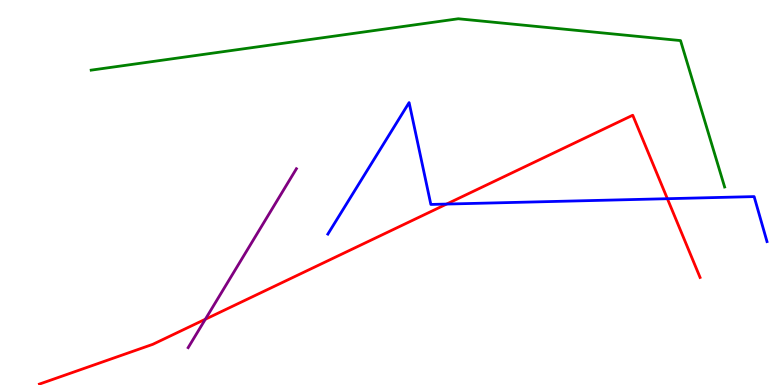[{'lines': ['blue', 'red'], 'intersections': [{'x': 5.76, 'y': 4.7}, {'x': 8.61, 'y': 4.84}]}, {'lines': ['green', 'red'], 'intersections': []}, {'lines': ['purple', 'red'], 'intersections': [{'x': 2.65, 'y': 1.71}]}, {'lines': ['blue', 'green'], 'intersections': []}, {'lines': ['blue', 'purple'], 'intersections': []}, {'lines': ['green', 'purple'], 'intersections': []}]